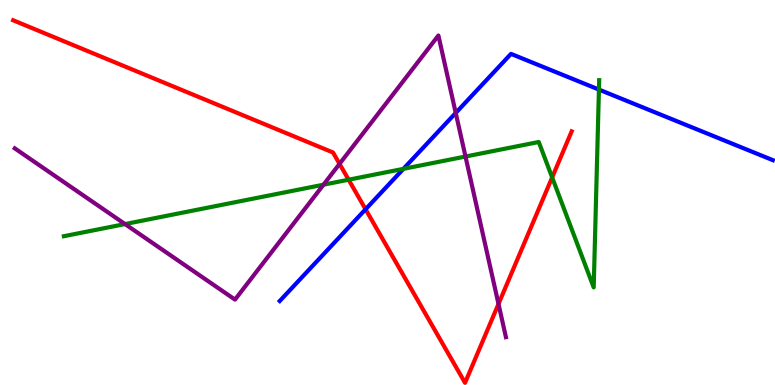[{'lines': ['blue', 'red'], 'intersections': [{'x': 4.72, 'y': 4.56}]}, {'lines': ['green', 'red'], 'intersections': [{'x': 4.5, 'y': 5.33}, {'x': 7.12, 'y': 5.39}]}, {'lines': ['purple', 'red'], 'intersections': [{'x': 4.38, 'y': 5.74}, {'x': 6.43, 'y': 2.11}]}, {'lines': ['blue', 'green'], 'intersections': [{'x': 5.21, 'y': 5.61}, {'x': 7.73, 'y': 7.67}]}, {'lines': ['blue', 'purple'], 'intersections': [{'x': 5.88, 'y': 7.07}]}, {'lines': ['green', 'purple'], 'intersections': [{'x': 1.61, 'y': 4.18}, {'x': 4.17, 'y': 5.2}, {'x': 6.01, 'y': 5.93}]}]